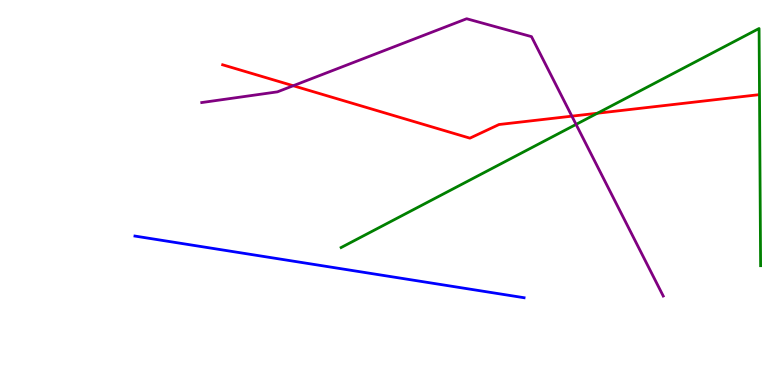[{'lines': ['blue', 'red'], 'intersections': []}, {'lines': ['green', 'red'], 'intersections': [{'x': 7.71, 'y': 7.06}]}, {'lines': ['purple', 'red'], 'intersections': [{'x': 3.78, 'y': 7.77}, {'x': 7.38, 'y': 6.98}]}, {'lines': ['blue', 'green'], 'intersections': []}, {'lines': ['blue', 'purple'], 'intersections': []}, {'lines': ['green', 'purple'], 'intersections': [{'x': 7.43, 'y': 6.77}]}]